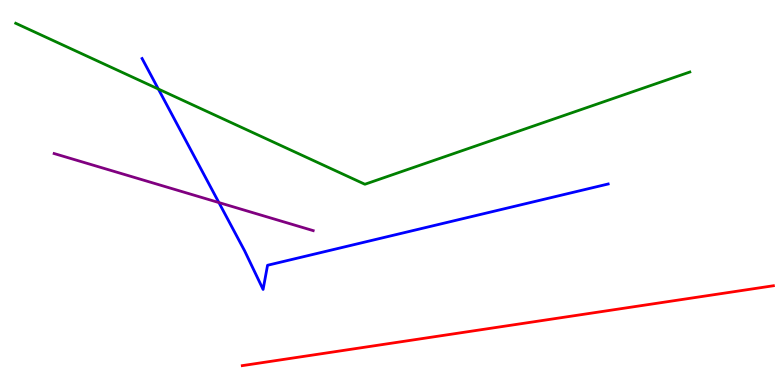[{'lines': ['blue', 'red'], 'intersections': []}, {'lines': ['green', 'red'], 'intersections': []}, {'lines': ['purple', 'red'], 'intersections': []}, {'lines': ['blue', 'green'], 'intersections': [{'x': 2.04, 'y': 7.69}]}, {'lines': ['blue', 'purple'], 'intersections': [{'x': 2.82, 'y': 4.74}]}, {'lines': ['green', 'purple'], 'intersections': []}]